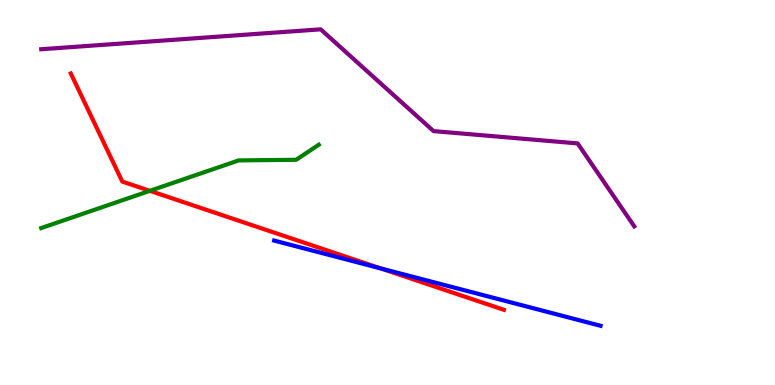[{'lines': ['blue', 'red'], 'intersections': [{'x': 4.91, 'y': 3.03}]}, {'lines': ['green', 'red'], 'intersections': [{'x': 1.93, 'y': 5.04}]}, {'lines': ['purple', 'red'], 'intersections': []}, {'lines': ['blue', 'green'], 'intersections': []}, {'lines': ['blue', 'purple'], 'intersections': []}, {'lines': ['green', 'purple'], 'intersections': []}]